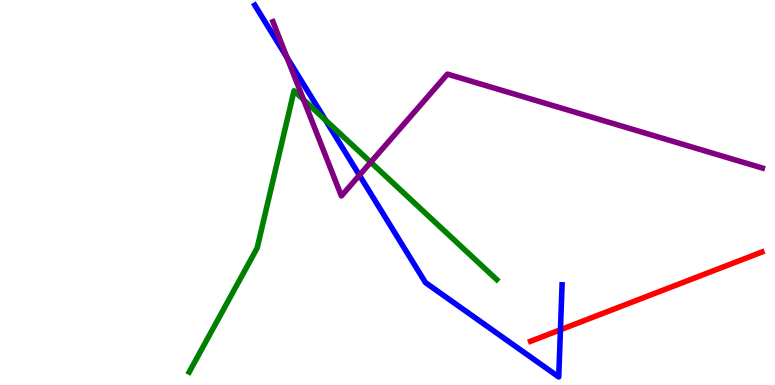[{'lines': ['blue', 'red'], 'intersections': [{'x': 7.23, 'y': 1.43}]}, {'lines': ['green', 'red'], 'intersections': []}, {'lines': ['purple', 'red'], 'intersections': []}, {'lines': ['blue', 'green'], 'intersections': [{'x': 4.2, 'y': 6.88}]}, {'lines': ['blue', 'purple'], 'intersections': [{'x': 3.7, 'y': 8.51}, {'x': 4.64, 'y': 5.45}]}, {'lines': ['green', 'purple'], 'intersections': [{'x': 3.92, 'y': 7.41}, {'x': 4.78, 'y': 5.79}]}]